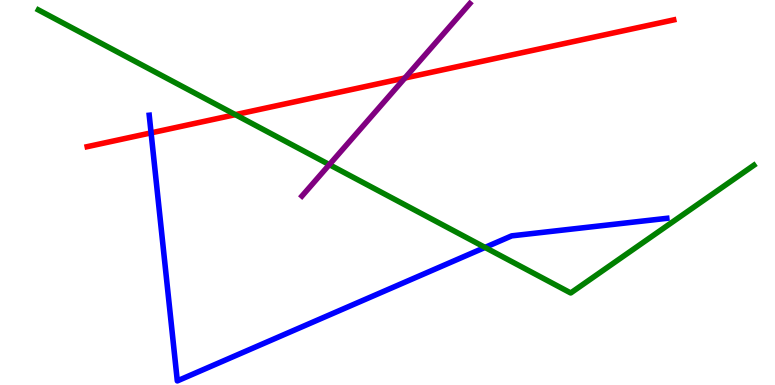[{'lines': ['blue', 'red'], 'intersections': [{'x': 1.95, 'y': 6.55}]}, {'lines': ['green', 'red'], 'intersections': [{'x': 3.04, 'y': 7.02}]}, {'lines': ['purple', 'red'], 'intersections': [{'x': 5.22, 'y': 7.97}]}, {'lines': ['blue', 'green'], 'intersections': [{'x': 6.26, 'y': 3.57}]}, {'lines': ['blue', 'purple'], 'intersections': []}, {'lines': ['green', 'purple'], 'intersections': [{'x': 4.25, 'y': 5.72}]}]